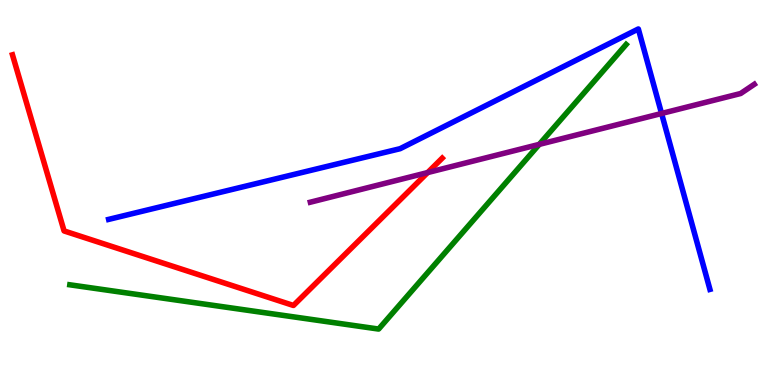[{'lines': ['blue', 'red'], 'intersections': []}, {'lines': ['green', 'red'], 'intersections': []}, {'lines': ['purple', 'red'], 'intersections': [{'x': 5.52, 'y': 5.52}]}, {'lines': ['blue', 'green'], 'intersections': []}, {'lines': ['blue', 'purple'], 'intersections': [{'x': 8.54, 'y': 7.05}]}, {'lines': ['green', 'purple'], 'intersections': [{'x': 6.96, 'y': 6.25}]}]